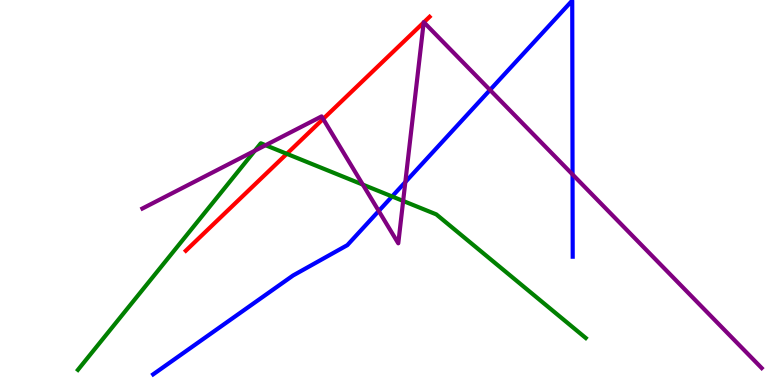[{'lines': ['blue', 'red'], 'intersections': []}, {'lines': ['green', 'red'], 'intersections': [{'x': 3.7, 'y': 6.0}]}, {'lines': ['purple', 'red'], 'intersections': [{'x': 4.17, 'y': 6.91}, {'x': 5.47, 'y': 9.42}, {'x': 5.47, 'y': 9.42}]}, {'lines': ['blue', 'green'], 'intersections': [{'x': 5.06, 'y': 4.9}]}, {'lines': ['blue', 'purple'], 'intersections': [{'x': 4.89, 'y': 4.52}, {'x': 5.23, 'y': 5.27}, {'x': 6.32, 'y': 7.66}, {'x': 7.39, 'y': 5.47}]}, {'lines': ['green', 'purple'], 'intersections': [{'x': 3.29, 'y': 6.08}, {'x': 3.43, 'y': 6.23}, {'x': 4.68, 'y': 5.2}, {'x': 5.2, 'y': 4.78}]}]